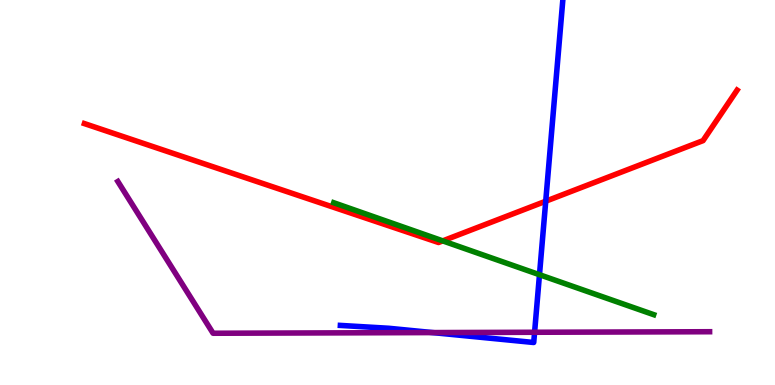[{'lines': ['blue', 'red'], 'intersections': [{'x': 7.04, 'y': 4.77}]}, {'lines': ['green', 'red'], 'intersections': [{'x': 5.71, 'y': 3.74}]}, {'lines': ['purple', 'red'], 'intersections': []}, {'lines': ['blue', 'green'], 'intersections': [{'x': 6.96, 'y': 2.86}]}, {'lines': ['blue', 'purple'], 'intersections': [{'x': 5.58, 'y': 1.36}, {'x': 6.9, 'y': 1.37}]}, {'lines': ['green', 'purple'], 'intersections': []}]